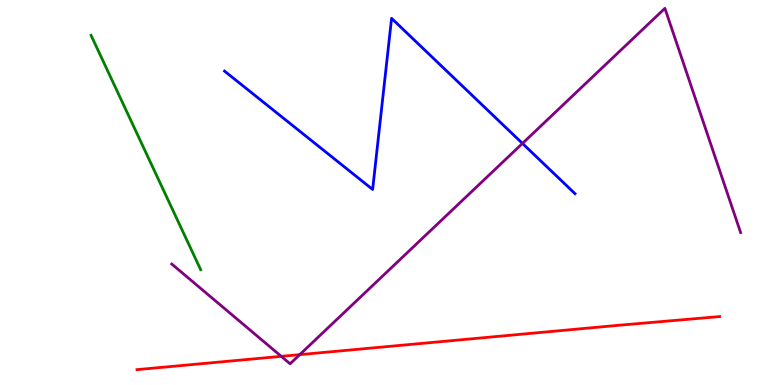[{'lines': ['blue', 'red'], 'intersections': []}, {'lines': ['green', 'red'], 'intersections': []}, {'lines': ['purple', 'red'], 'intersections': [{'x': 3.63, 'y': 0.744}, {'x': 3.87, 'y': 0.789}]}, {'lines': ['blue', 'green'], 'intersections': []}, {'lines': ['blue', 'purple'], 'intersections': [{'x': 6.74, 'y': 6.27}]}, {'lines': ['green', 'purple'], 'intersections': []}]